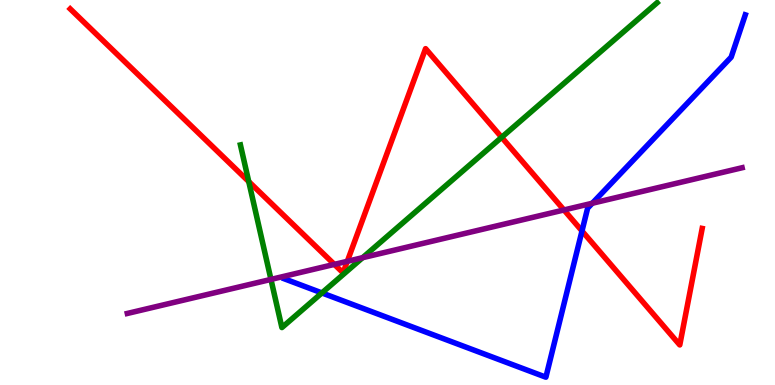[{'lines': ['blue', 'red'], 'intersections': [{'x': 7.51, 'y': 4.0}]}, {'lines': ['green', 'red'], 'intersections': [{'x': 3.21, 'y': 5.28}, {'x': 6.47, 'y': 6.43}]}, {'lines': ['purple', 'red'], 'intersections': [{'x': 4.31, 'y': 3.13}, {'x': 4.48, 'y': 3.21}, {'x': 7.28, 'y': 4.55}]}, {'lines': ['blue', 'green'], 'intersections': [{'x': 4.15, 'y': 2.39}]}, {'lines': ['blue', 'purple'], 'intersections': [{'x': 7.64, 'y': 4.72}]}, {'lines': ['green', 'purple'], 'intersections': [{'x': 3.5, 'y': 2.74}, {'x': 4.68, 'y': 3.31}]}]